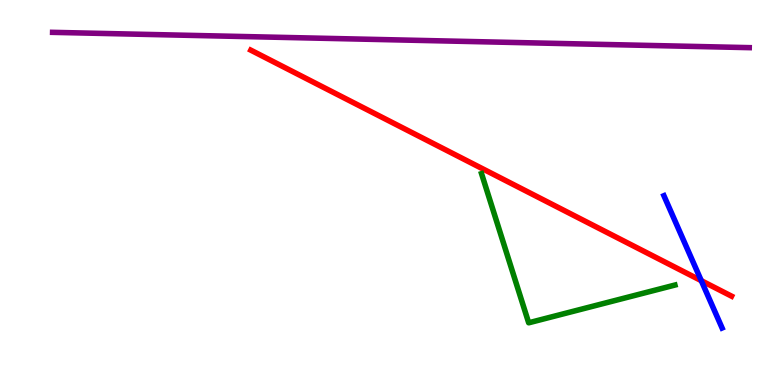[{'lines': ['blue', 'red'], 'intersections': [{'x': 9.05, 'y': 2.71}]}, {'lines': ['green', 'red'], 'intersections': []}, {'lines': ['purple', 'red'], 'intersections': []}, {'lines': ['blue', 'green'], 'intersections': []}, {'lines': ['blue', 'purple'], 'intersections': []}, {'lines': ['green', 'purple'], 'intersections': []}]